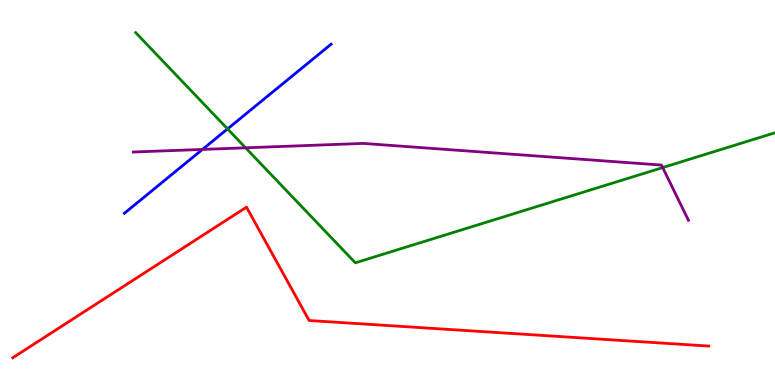[{'lines': ['blue', 'red'], 'intersections': []}, {'lines': ['green', 'red'], 'intersections': []}, {'lines': ['purple', 'red'], 'intersections': []}, {'lines': ['blue', 'green'], 'intersections': [{'x': 2.94, 'y': 6.65}]}, {'lines': ['blue', 'purple'], 'intersections': [{'x': 2.61, 'y': 6.12}]}, {'lines': ['green', 'purple'], 'intersections': [{'x': 3.17, 'y': 6.16}, {'x': 8.55, 'y': 5.65}]}]